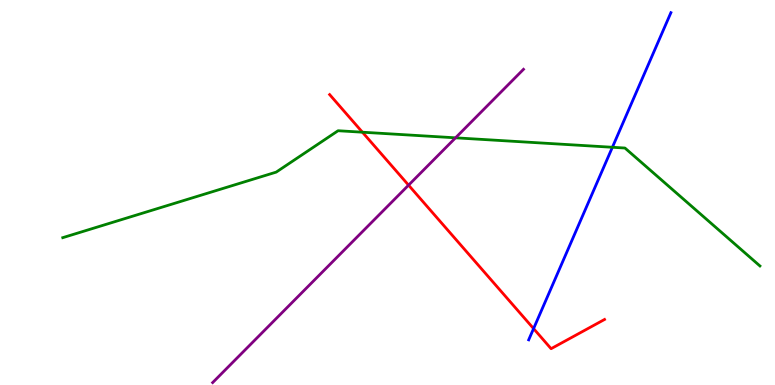[{'lines': ['blue', 'red'], 'intersections': [{'x': 6.88, 'y': 1.46}]}, {'lines': ['green', 'red'], 'intersections': [{'x': 4.68, 'y': 6.57}]}, {'lines': ['purple', 'red'], 'intersections': [{'x': 5.27, 'y': 5.19}]}, {'lines': ['blue', 'green'], 'intersections': [{'x': 7.9, 'y': 6.17}]}, {'lines': ['blue', 'purple'], 'intersections': []}, {'lines': ['green', 'purple'], 'intersections': [{'x': 5.88, 'y': 6.42}]}]